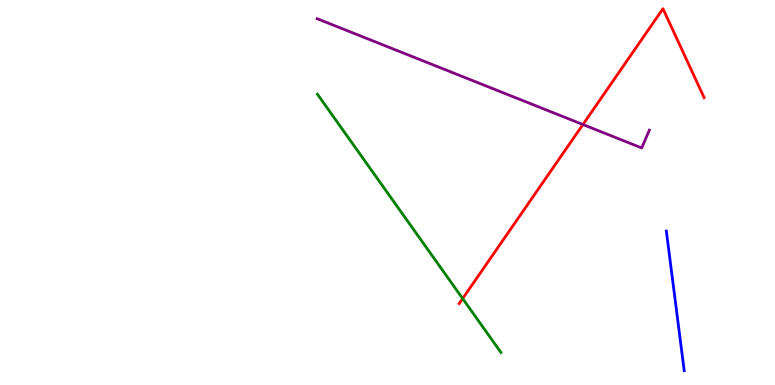[{'lines': ['blue', 'red'], 'intersections': []}, {'lines': ['green', 'red'], 'intersections': [{'x': 5.97, 'y': 2.24}]}, {'lines': ['purple', 'red'], 'intersections': [{'x': 7.52, 'y': 6.77}]}, {'lines': ['blue', 'green'], 'intersections': []}, {'lines': ['blue', 'purple'], 'intersections': []}, {'lines': ['green', 'purple'], 'intersections': []}]